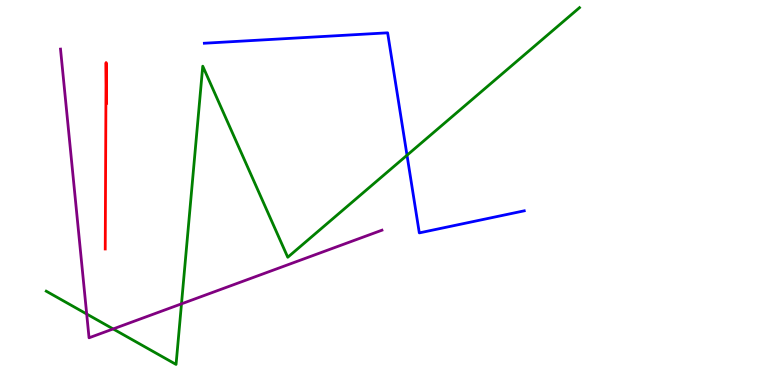[{'lines': ['blue', 'red'], 'intersections': []}, {'lines': ['green', 'red'], 'intersections': []}, {'lines': ['purple', 'red'], 'intersections': []}, {'lines': ['blue', 'green'], 'intersections': [{'x': 5.25, 'y': 5.97}]}, {'lines': ['blue', 'purple'], 'intersections': []}, {'lines': ['green', 'purple'], 'intersections': [{'x': 1.12, 'y': 1.84}, {'x': 1.46, 'y': 1.46}, {'x': 2.34, 'y': 2.11}]}]